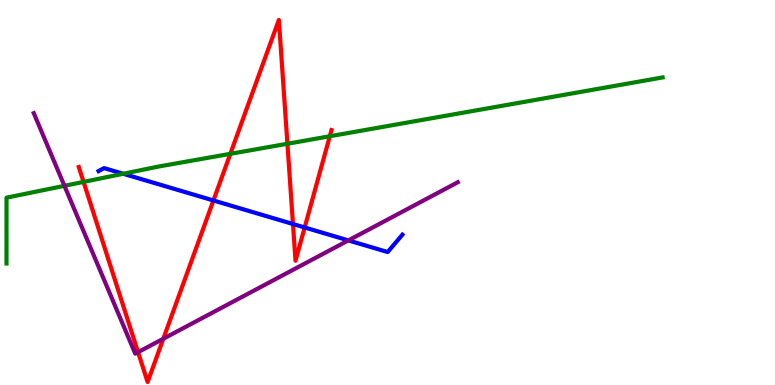[{'lines': ['blue', 'red'], 'intersections': [{'x': 2.75, 'y': 4.79}, {'x': 3.78, 'y': 4.18}, {'x': 3.93, 'y': 4.09}]}, {'lines': ['green', 'red'], 'intersections': [{'x': 1.08, 'y': 5.28}, {'x': 2.97, 'y': 6.0}, {'x': 3.71, 'y': 6.27}, {'x': 4.26, 'y': 6.46}]}, {'lines': ['purple', 'red'], 'intersections': [{'x': 1.78, 'y': 0.853}, {'x': 2.11, 'y': 1.2}]}, {'lines': ['blue', 'green'], 'intersections': [{'x': 1.59, 'y': 5.49}]}, {'lines': ['blue', 'purple'], 'intersections': [{'x': 4.5, 'y': 3.76}]}, {'lines': ['green', 'purple'], 'intersections': [{'x': 0.831, 'y': 5.17}]}]